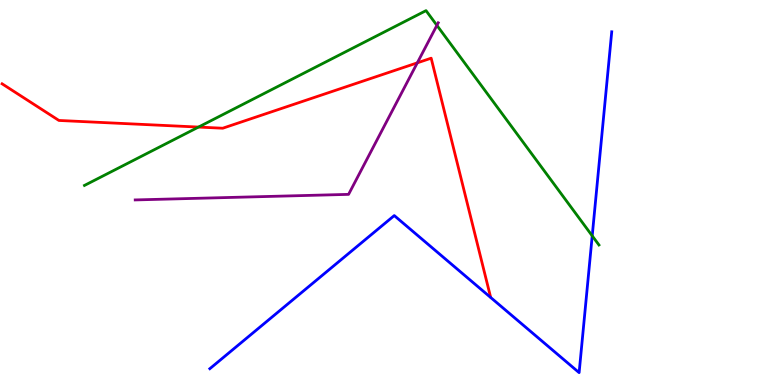[{'lines': ['blue', 'red'], 'intersections': []}, {'lines': ['green', 'red'], 'intersections': [{'x': 2.56, 'y': 6.7}]}, {'lines': ['purple', 'red'], 'intersections': [{'x': 5.38, 'y': 8.37}]}, {'lines': ['blue', 'green'], 'intersections': [{'x': 7.64, 'y': 3.87}]}, {'lines': ['blue', 'purple'], 'intersections': []}, {'lines': ['green', 'purple'], 'intersections': [{'x': 5.64, 'y': 9.34}]}]